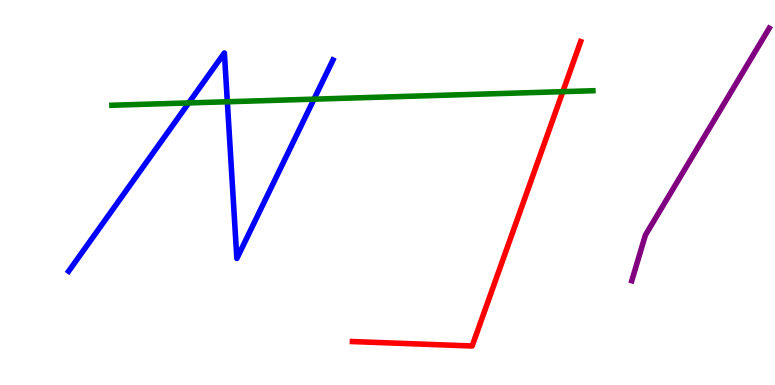[{'lines': ['blue', 'red'], 'intersections': []}, {'lines': ['green', 'red'], 'intersections': [{'x': 7.26, 'y': 7.62}]}, {'lines': ['purple', 'red'], 'intersections': []}, {'lines': ['blue', 'green'], 'intersections': [{'x': 2.44, 'y': 7.33}, {'x': 2.93, 'y': 7.36}, {'x': 4.05, 'y': 7.42}]}, {'lines': ['blue', 'purple'], 'intersections': []}, {'lines': ['green', 'purple'], 'intersections': []}]